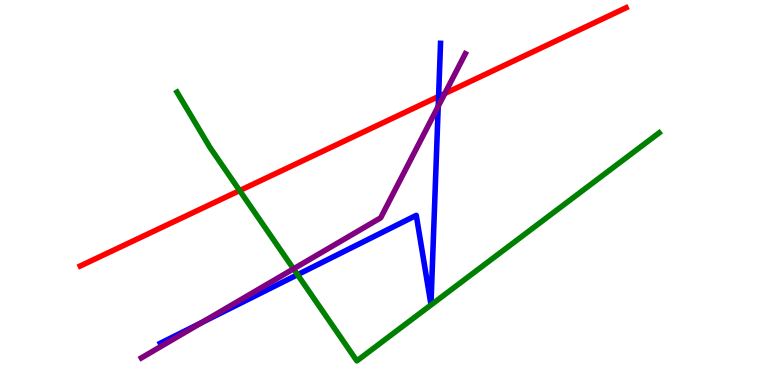[{'lines': ['blue', 'red'], 'intersections': [{'x': 5.66, 'y': 7.49}]}, {'lines': ['green', 'red'], 'intersections': [{'x': 3.09, 'y': 5.05}]}, {'lines': ['purple', 'red'], 'intersections': [{'x': 5.74, 'y': 7.57}]}, {'lines': ['blue', 'green'], 'intersections': [{'x': 3.84, 'y': 2.87}]}, {'lines': ['blue', 'purple'], 'intersections': [{'x': 2.6, 'y': 1.62}, {'x': 5.65, 'y': 7.24}]}, {'lines': ['green', 'purple'], 'intersections': [{'x': 3.79, 'y': 3.02}]}]